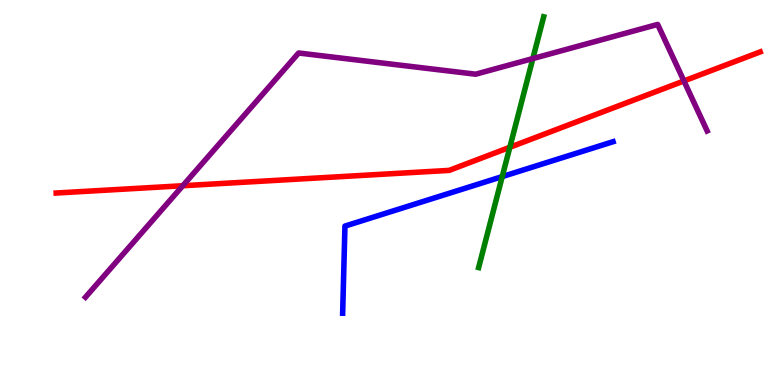[{'lines': ['blue', 'red'], 'intersections': []}, {'lines': ['green', 'red'], 'intersections': [{'x': 6.58, 'y': 6.17}]}, {'lines': ['purple', 'red'], 'intersections': [{'x': 2.36, 'y': 5.18}, {'x': 8.82, 'y': 7.9}]}, {'lines': ['blue', 'green'], 'intersections': [{'x': 6.48, 'y': 5.41}]}, {'lines': ['blue', 'purple'], 'intersections': []}, {'lines': ['green', 'purple'], 'intersections': [{'x': 6.88, 'y': 8.48}]}]